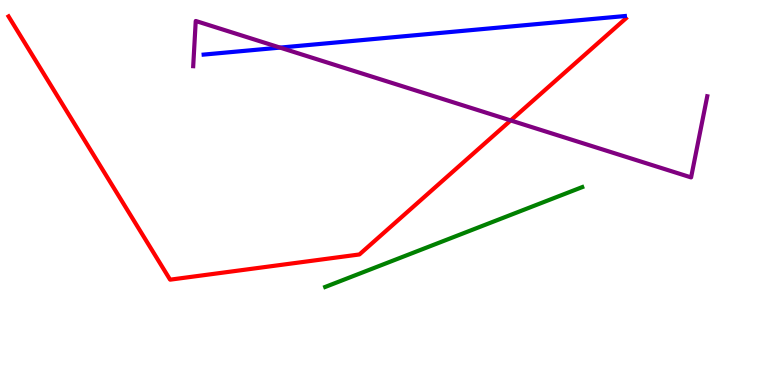[{'lines': ['blue', 'red'], 'intersections': []}, {'lines': ['green', 'red'], 'intersections': []}, {'lines': ['purple', 'red'], 'intersections': [{'x': 6.59, 'y': 6.87}]}, {'lines': ['blue', 'green'], 'intersections': []}, {'lines': ['blue', 'purple'], 'intersections': [{'x': 3.61, 'y': 8.76}]}, {'lines': ['green', 'purple'], 'intersections': []}]